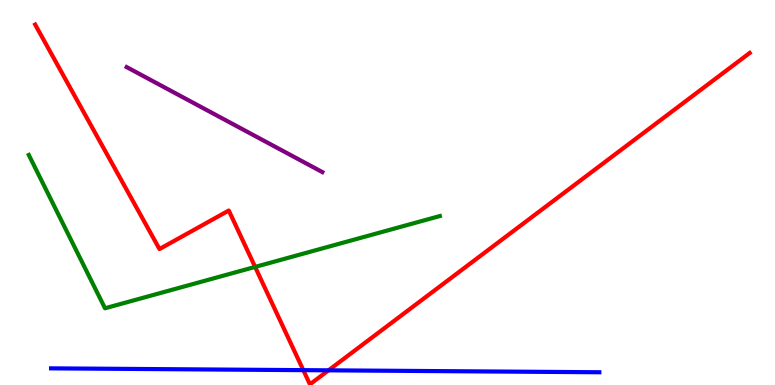[{'lines': ['blue', 'red'], 'intersections': [{'x': 3.91, 'y': 0.386}, {'x': 4.24, 'y': 0.381}]}, {'lines': ['green', 'red'], 'intersections': [{'x': 3.29, 'y': 3.07}]}, {'lines': ['purple', 'red'], 'intersections': []}, {'lines': ['blue', 'green'], 'intersections': []}, {'lines': ['blue', 'purple'], 'intersections': []}, {'lines': ['green', 'purple'], 'intersections': []}]